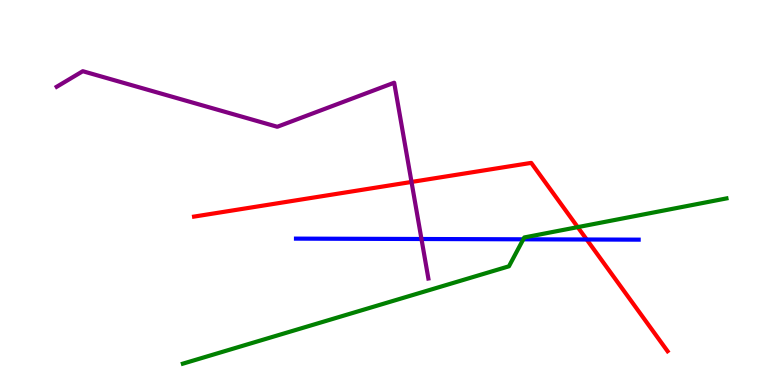[{'lines': ['blue', 'red'], 'intersections': [{'x': 7.57, 'y': 3.78}]}, {'lines': ['green', 'red'], 'intersections': [{'x': 7.45, 'y': 4.1}]}, {'lines': ['purple', 'red'], 'intersections': [{'x': 5.31, 'y': 5.27}]}, {'lines': ['blue', 'green'], 'intersections': [{'x': 6.75, 'y': 3.78}]}, {'lines': ['blue', 'purple'], 'intersections': [{'x': 5.44, 'y': 3.79}]}, {'lines': ['green', 'purple'], 'intersections': []}]